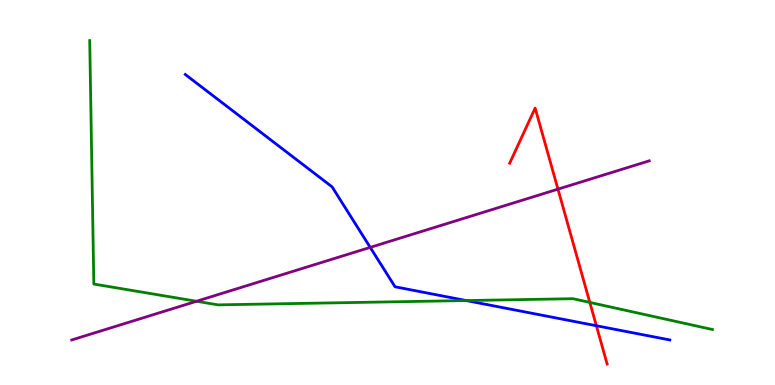[{'lines': ['blue', 'red'], 'intersections': [{'x': 7.7, 'y': 1.54}]}, {'lines': ['green', 'red'], 'intersections': [{'x': 7.61, 'y': 2.15}]}, {'lines': ['purple', 'red'], 'intersections': [{'x': 7.2, 'y': 5.09}]}, {'lines': ['blue', 'green'], 'intersections': [{'x': 6.02, 'y': 2.19}]}, {'lines': ['blue', 'purple'], 'intersections': [{'x': 4.78, 'y': 3.57}]}, {'lines': ['green', 'purple'], 'intersections': [{'x': 2.54, 'y': 2.18}]}]